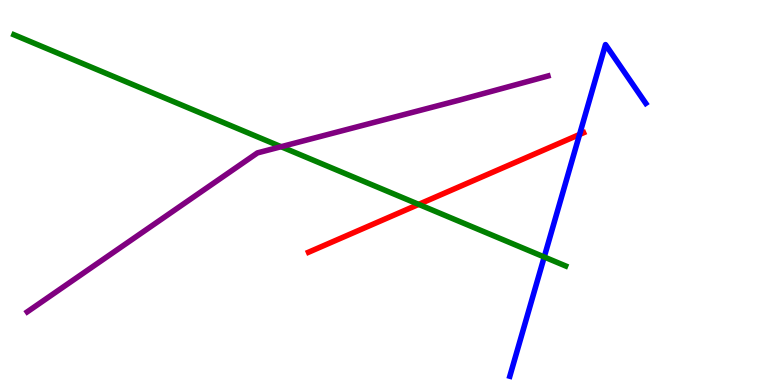[{'lines': ['blue', 'red'], 'intersections': [{'x': 7.48, 'y': 6.51}]}, {'lines': ['green', 'red'], 'intersections': [{'x': 5.4, 'y': 4.69}]}, {'lines': ['purple', 'red'], 'intersections': []}, {'lines': ['blue', 'green'], 'intersections': [{'x': 7.02, 'y': 3.33}]}, {'lines': ['blue', 'purple'], 'intersections': []}, {'lines': ['green', 'purple'], 'intersections': [{'x': 3.63, 'y': 6.19}]}]